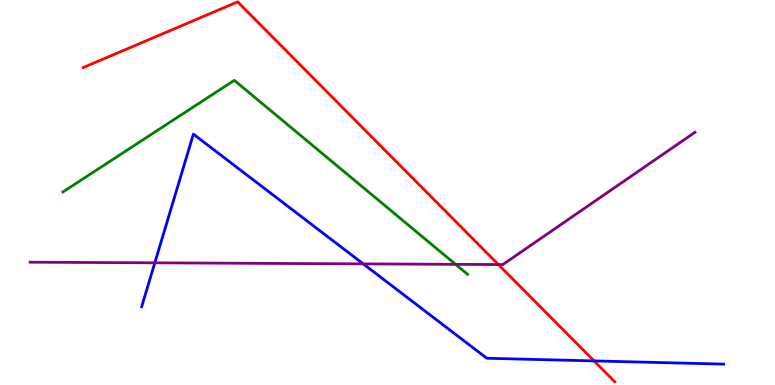[{'lines': ['blue', 'red'], 'intersections': [{'x': 7.67, 'y': 0.626}]}, {'lines': ['green', 'red'], 'intersections': []}, {'lines': ['purple', 'red'], 'intersections': [{'x': 6.43, 'y': 3.13}]}, {'lines': ['blue', 'green'], 'intersections': []}, {'lines': ['blue', 'purple'], 'intersections': [{'x': 2.0, 'y': 3.17}, {'x': 4.69, 'y': 3.15}]}, {'lines': ['green', 'purple'], 'intersections': [{'x': 5.88, 'y': 3.13}]}]